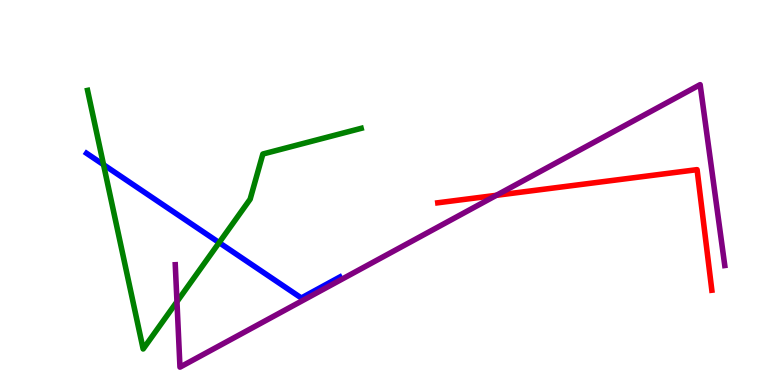[{'lines': ['blue', 'red'], 'intersections': []}, {'lines': ['green', 'red'], 'intersections': []}, {'lines': ['purple', 'red'], 'intersections': [{'x': 6.41, 'y': 4.93}]}, {'lines': ['blue', 'green'], 'intersections': [{'x': 1.34, 'y': 5.72}, {'x': 2.83, 'y': 3.7}]}, {'lines': ['blue', 'purple'], 'intersections': []}, {'lines': ['green', 'purple'], 'intersections': [{'x': 2.28, 'y': 2.16}]}]